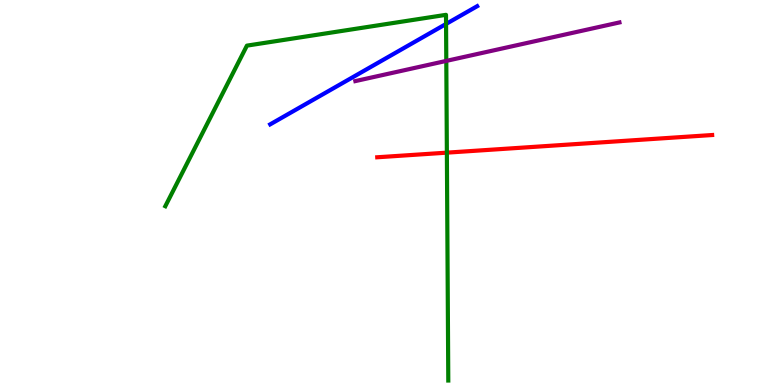[{'lines': ['blue', 'red'], 'intersections': []}, {'lines': ['green', 'red'], 'intersections': [{'x': 5.77, 'y': 6.04}]}, {'lines': ['purple', 'red'], 'intersections': []}, {'lines': ['blue', 'green'], 'intersections': [{'x': 5.76, 'y': 9.38}]}, {'lines': ['blue', 'purple'], 'intersections': []}, {'lines': ['green', 'purple'], 'intersections': [{'x': 5.76, 'y': 8.42}]}]